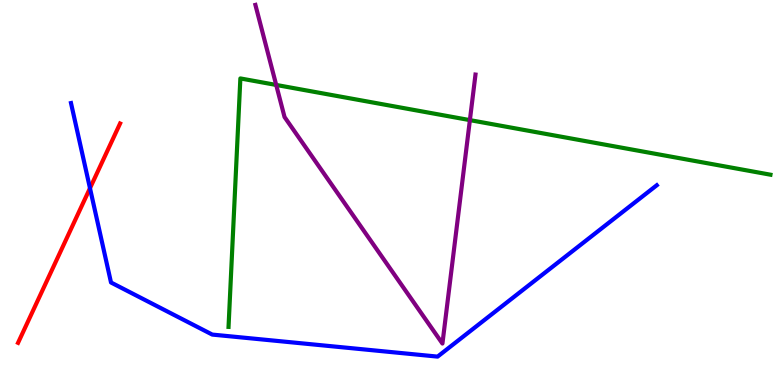[{'lines': ['blue', 'red'], 'intersections': [{'x': 1.16, 'y': 5.11}]}, {'lines': ['green', 'red'], 'intersections': []}, {'lines': ['purple', 'red'], 'intersections': []}, {'lines': ['blue', 'green'], 'intersections': []}, {'lines': ['blue', 'purple'], 'intersections': []}, {'lines': ['green', 'purple'], 'intersections': [{'x': 3.56, 'y': 7.79}, {'x': 6.06, 'y': 6.88}]}]